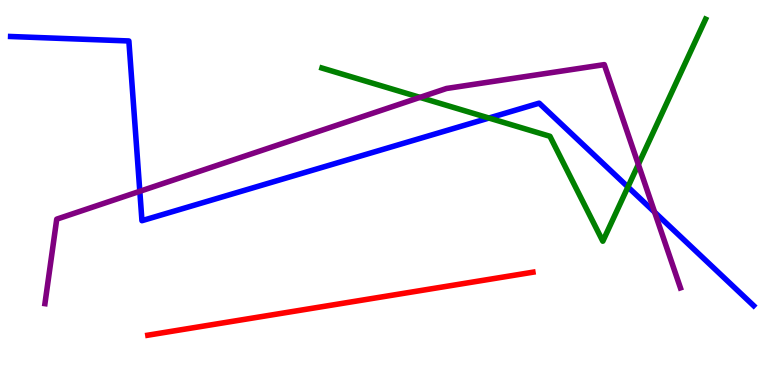[{'lines': ['blue', 'red'], 'intersections': []}, {'lines': ['green', 'red'], 'intersections': []}, {'lines': ['purple', 'red'], 'intersections': []}, {'lines': ['blue', 'green'], 'intersections': [{'x': 6.31, 'y': 6.93}, {'x': 8.1, 'y': 5.14}]}, {'lines': ['blue', 'purple'], 'intersections': [{'x': 1.8, 'y': 5.03}, {'x': 8.45, 'y': 4.49}]}, {'lines': ['green', 'purple'], 'intersections': [{'x': 5.42, 'y': 7.47}, {'x': 8.24, 'y': 5.73}]}]